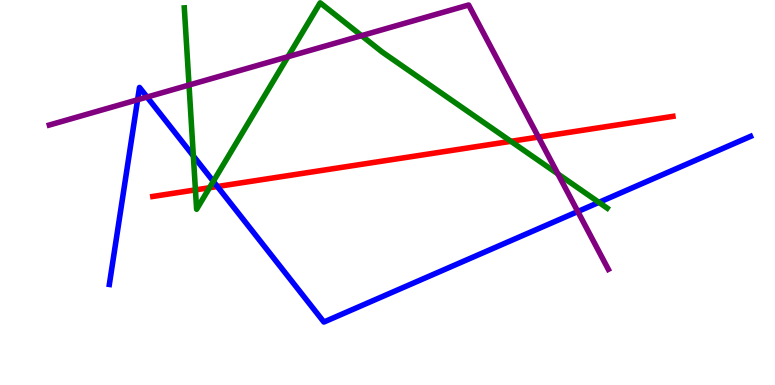[{'lines': ['blue', 'red'], 'intersections': [{'x': 2.8, 'y': 5.16}]}, {'lines': ['green', 'red'], 'intersections': [{'x': 2.52, 'y': 5.07}, {'x': 2.7, 'y': 5.12}, {'x': 6.59, 'y': 6.33}]}, {'lines': ['purple', 'red'], 'intersections': [{'x': 6.95, 'y': 6.44}]}, {'lines': ['blue', 'green'], 'intersections': [{'x': 2.49, 'y': 5.95}, {'x': 2.75, 'y': 5.29}, {'x': 7.73, 'y': 4.74}]}, {'lines': ['blue', 'purple'], 'intersections': [{'x': 1.78, 'y': 7.41}, {'x': 1.9, 'y': 7.48}, {'x': 7.46, 'y': 4.51}]}, {'lines': ['green', 'purple'], 'intersections': [{'x': 2.44, 'y': 7.79}, {'x': 3.71, 'y': 8.53}, {'x': 4.67, 'y': 9.07}, {'x': 7.2, 'y': 5.48}]}]